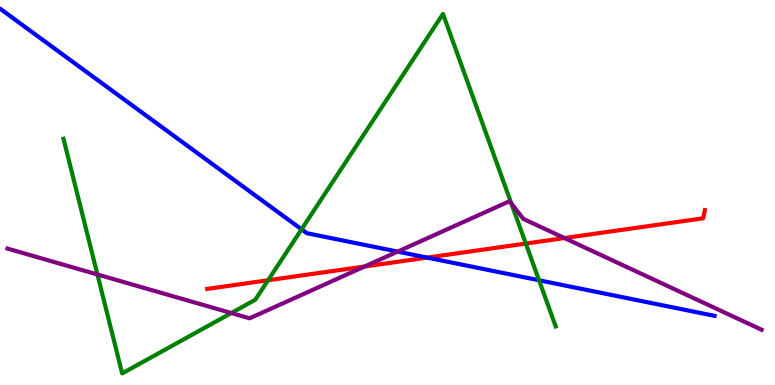[{'lines': ['blue', 'red'], 'intersections': [{'x': 5.51, 'y': 3.31}]}, {'lines': ['green', 'red'], 'intersections': [{'x': 3.46, 'y': 2.72}, {'x': 6.78, 'y': 3.67}]}, {'lines': ['purple', 'red'], 'intersections': [{'x': 4.7, 'y': 3.08}, {'x': 7.28, 'y': 3.82}]}, {'lines': ['blue', 'green'], 'intersections': [{'x': 3.89, 'y': 4.04}, {'x': 6.96, 'y': 2.72}]}, {'lines': ['blue', 'purple'], 'intersections': [{'x': 5.13, 'y': 3.46}]}, {'lines': ['green', 'purple'], 'intersections': [{'x': 1.26, 'y': 2.87}, {'x': 2.98, 'y': 1.87}, {'x': 6.6, 'y': 4.71}]}]